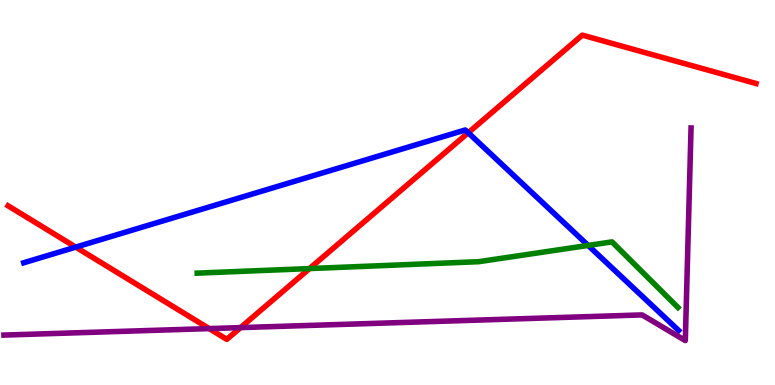[{'lines': ['blue', 'red'], 'intersections': [{'x': 0.977, 'y': 3.58}, {'x': 6.04, 'y': 6.55}]}, {'lines': ['green', 'red'], 'intersections': [{'x': 3.99, 'y': 3.02}]}, {'lines': ['purple', 'red'], 'intersections': [{'x': 2.7, 'y': 1.46}, {'x': 3.1, 'y': 1.49}]}, {'lines': ['blue', 'green'], 'intersections': [{'x': 7.59, 'y': 3.63}]}, {'lines': ['blue', 'purple'], 'intersections': []}, {'lines': ['green', 'purple'], 'intersections': []}]